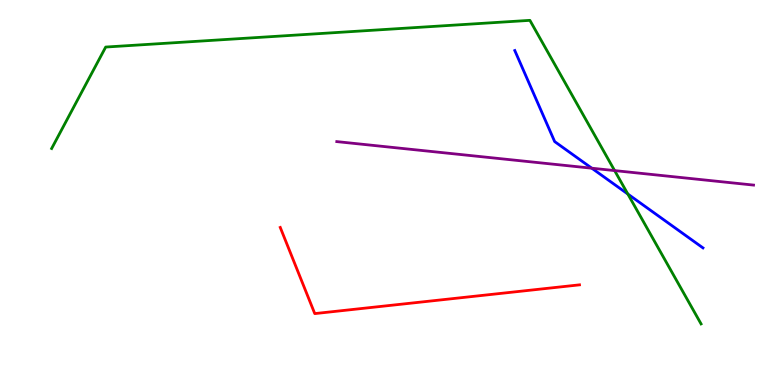[{'lines': ['blue', 'red'], 'intersections': []}, {'lines': ['green', 'red'], 'intersections': []}, {'lines': ['purple', 'red'], 'intersections': []}, {'lines': ['blue', 'green'], 'intersections': [{'x': 8.1, 'y': 4.96}]}, {'lines': ['blue', 'purple'], 'intersections': [{'x': 7.64, 'y': 5.63}]}, {'lines': ['green', 'purple'], 'intersections': [{'x': 7.93, 'y': 5.57}]}]